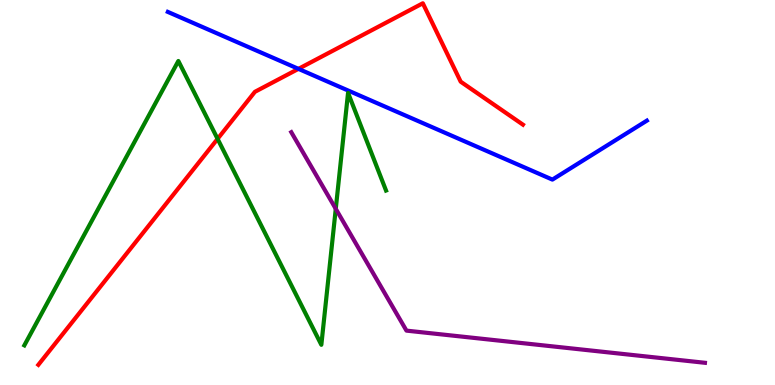[{'lines': ['blue', 'red'], 'intersections': [{'x': 3.85, 'y': 8.21}]}, {'lines': ['green', 'red'], 'intersections': [{'x': 2.81, 'y': 6.39}]}, {'lines': ['purple', 'red'], 'intersections': []}, {'lines': ['blue', 'green'], 'intersections': []}, {'lines': ['blue', 'purple'], 'intersections': []}, {'lines': ['green', 'purple'], 'intersections': [{'x': 4.33, 'y': 4.58}]}]